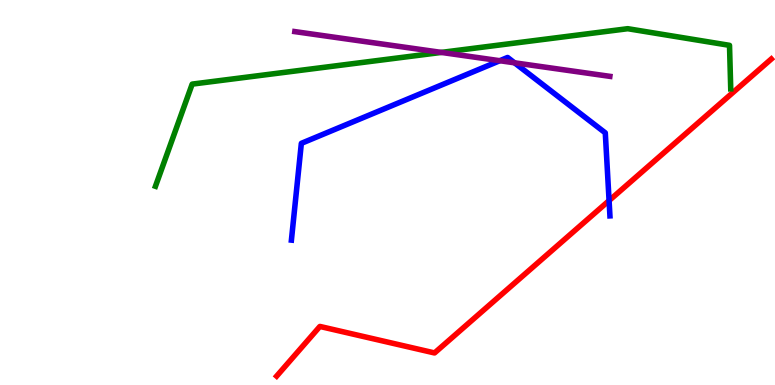[{'lines': ['blue', 'red'], 'intersections': [{'x': 7.86, 'y': 4.79}]}, {'lines': ['green', 'red'], 'intersections': []}, {'lines': ['purple', 'red'], 'intersections': []}, {'lines': ['blue', 'green'], 'intersections': []}, {'lines': ['blue', 'purple'], 'intersections': [{'x': 6.45, 'y': 8.42}, {'x': 6.64, 'y': 8.37}]}, {'lines': ['green', 'purple'], 'intersections': [{'x': 5.69, 'y': 8.64}]}]